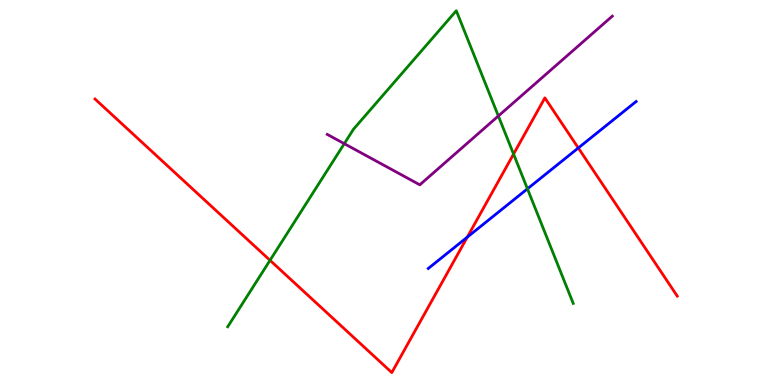[{'lines': ['blue', 'red'], 'intersections': [{'x': 6.03, 'y': 3.84}, {'x': 7.46, 'y': 6.16}]}, {'lines': ['green', 'red'], 'intersections': [{'x': 3.48, 'y': 3.24}, {'x': 6.63, 'y': 6.0}]}, {'lines': ['purple', 'red'], 'intersections': []}, {'lines': ['blue', 'green'], 'intersections': [{'x': 6.81, 'y': 5.1}]}, {'lines': ['blue', 'purple'], 'intersections': []}, {'lines': ['green', 'purple'], 'intersections': [{'x': 4.44, 'y': 6.27}, {'x': 6.43, 'y': 6.99}]}]